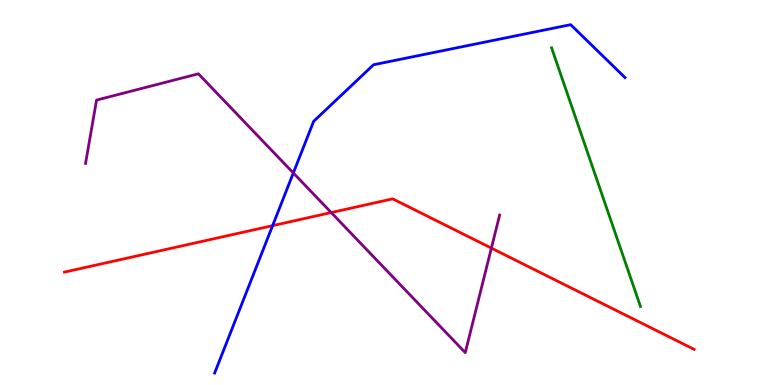[{'lines': ['blue', 'red'], 'intersections': [{'x': 3.52, 'y': 4.14}]}, {'lines': ['green', 'red'], 'intersections': []}, {'lines': ['purple', 'red'], 'intersections': [{'x': 4.27, 'y': 4.48}, {'x': 6.34, 'y': 3.56}]}, {'lines': ['blue', 'green'], 'intersections': []}, {'lines': ['blue', 'purple'], 'intersections': [{'x': 3.78, 'y': 5.51}]}, {'lines': ['green', 'purple'], 'intersections': []}]